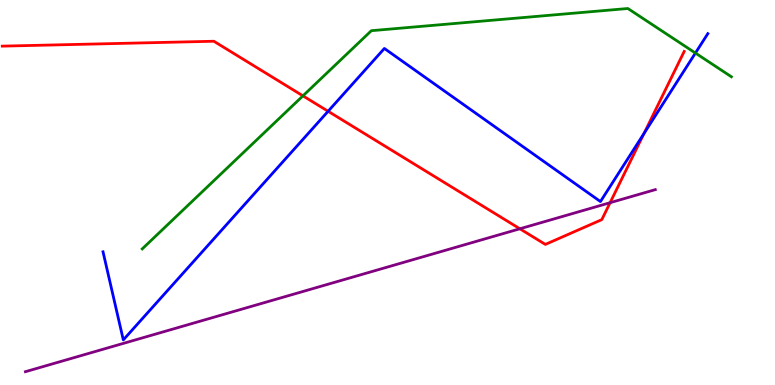[{'lines': ['blue', 'red'], 'intersections': [{'x': 4.23, 'y': 7.11}, {'x': 8.31, 'y': 6.54}]}, {'lines': ['green', 'red'], 'intersections': [{'x': 3.91, 'y': 7.51}]}, {'lines': ['purple', 'red'], 'intersections': [{'x': 6.71, 'y': 4.06}, {'x': 7.87, 'y': 4.73}]}, {'lines': ['blue', 'green'], 'intersections': [{'x': 8.97, 'y': 8.62}]}, {'lines': ['blue', 'purple'], 'intersections': []}, {'lines': ['green', 'purple'], 'intersections': []}]